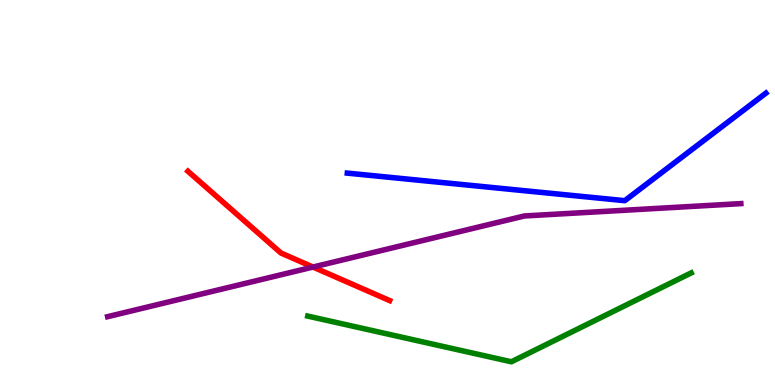[{'lines': ['blue', 'red'], 'intersections': []}, {'lines': ['green', 'red'], 'intersections': []}, {'lines': ['purple', 'red'], 'intersections': [{'x': 4.04, 'y': 3.06}]}, {'lines': ['blue', 'green'], 'intersections': []}, {'lines': ['blue', 'purple'], 'intersections': []}, {'lines': ['green', 'purple'], 'intersections': []}]